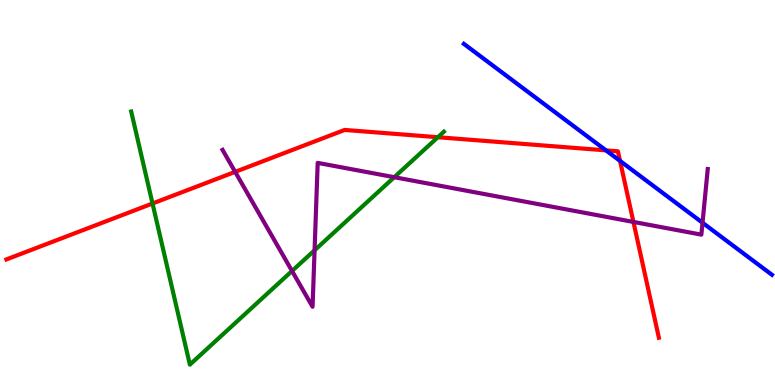[{'lines': ['blue', 'red'], 'intersections': [{'x': 7.82, 'y': 6.09}, {'x': 8.0, 'y': 5.82}]}, {'lines': ['green', 'red'], 'intersections': [{'x': 1.97, 'y': 4.71}, {'x': 5.65, 'y': 6.44}]}, {'lines': ['purple', 'red'], 'intersections': [{'x': 3.03, 'y': 5.54}, {'x': 8.17, 'y': 4.24}]}, {'lines': ['blue', 'green'], 'intersections': []}, {'lines': ['blue', 'purple'], 'intersections': [{'x': 9.06, 'y': 4.21}]}, {'lines': ['green', 'purple'], 'intersections': [{'x': 3.77, 'y': 2.96}, {'x': 4.06, 'y': 3.5}, {'x': 5.09, 'y': 5.4}]}]